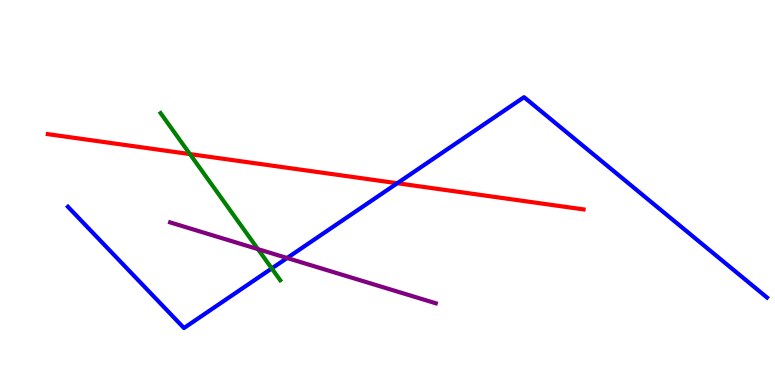[{'lines': ['blue', 'red'], 'intersections': [{'x': 5.13, 'y': 5.24}]}, {'lines': ['green', 'red'], 'intersections': [{'x': 2.45, 'y': 6.0}]}, {'lines': ['purple', 'red'], 'intersections': []}, {'lines': ['blue', 'green'], 'intersections': [{'x': 3.51, 'y': 3.03}]}, {'lines': ['blue', 'purple'], 'intersections': [{'x': 3.7, 'y': 3.3}]}, {'lines': ['green', 'purple'], 'intersections': [{'x': 3.33, 'y': 3.53}]}]